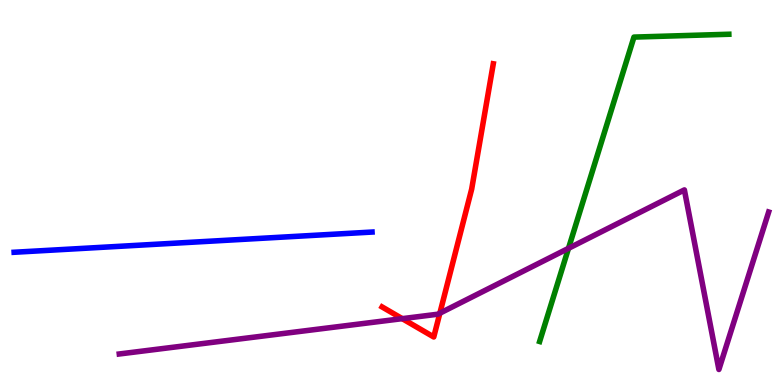[{'lines': ['blue', 'red'], 'intersections': []}, {'lines': ['green', 'red'], 'intersections': []}, {'lines': ['purple', 'red'], 'intersections': [{'x': 5.19, 'y': 1.72}, {'x': 5.68, 'y': 1.87}]}, {'lines': ['blue', 'green'], 'intersections': []}, {'lines': ['blue', 'purple'], 'intersections': []}, {'lines': ['green', 'purple'], 'intersections': [{'x': 7.34, 'y': 3.55}]}]